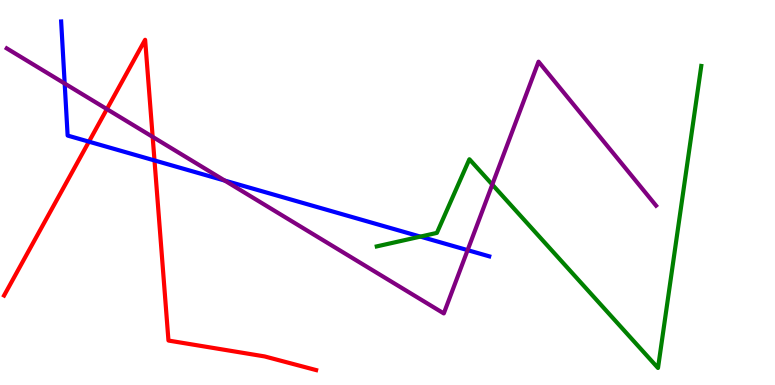[{'lines': ['blue', 'red'], 'intersections': [{'x': 1.15, 'y': 6.32}, {'x': 1.99, 'y': 5.83}]}, {'lines': ['green', 'red'], 'intersections': []}, {'lines': ['purple', 'red'], 'intersections': [{'x': 1.38, 'y': 7.17}, {'x': 1.97, 'y': 6.44}]}, {'lines': ['blue', 'green'], 'intersections': [{'x': 5.42, 'y': 3.85}]}, {'lines': ['blue', 'purple'], 'intersections': [{'x': 0.835, 'y': 7.83}, {'x': 2.9, 'y': 5.31}, {'x': 6.03, 'y': 3.5}]}, {'lines': ['green', 'purple'], 'intersections': [{'x': 6.35, 'y': 5.21}]}]